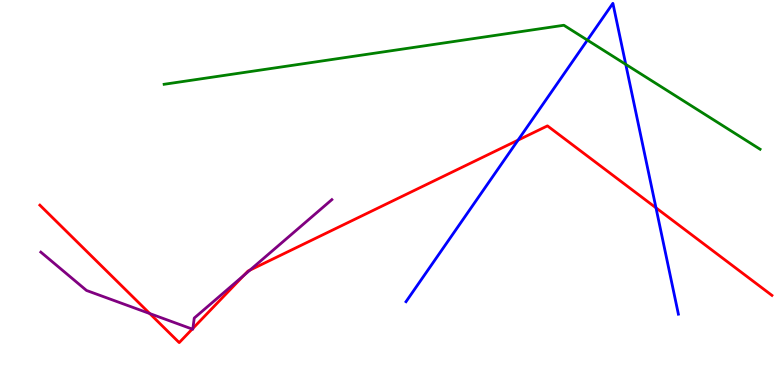[{'lines': ['blue', 'red'], 'intersections': [{'x': 6.68, 'y': 6.36}, {'x': 8.46, 'y': 4.6}]}, {'lines': ['green', 'red'], 'intersections': []}, {'lines': ['purple', 'red'], 'intersections': [{'x': 1.93, 'y': 1.86}, {'x': 2.48, 'y': 1.45}, {'x': 2.49, 'y': 1.47}, {'x': 3.15, 'y': 2.85}, {'x': 3.23, 'y': 2.98}]}, {'lines': ['blue', 'green'], 'intersections': [{'x': 7.58, 'y': 8.96}, {'x': 8.07, 'y': 8.33}]}, {'lines': ['blue', 'purple'], 'intersections': []}, {'lines': ['green', 'purple'], 'intersections': []}]